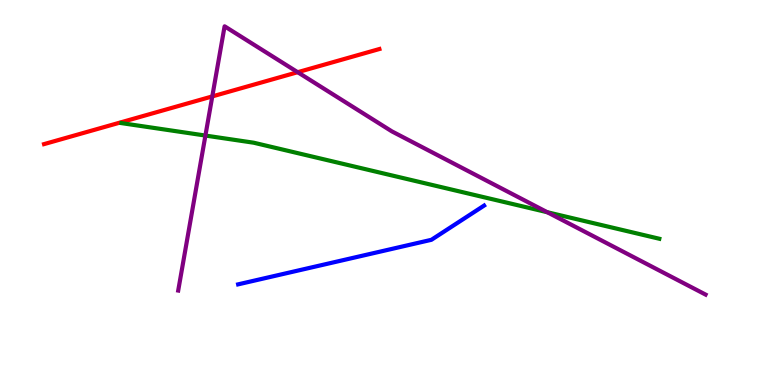[{'lines': ['blue', 'red'], 'intersections': []}, {'lines': ['green', 'red'], 'intersections': []}, {'lines': ['purple', 'red'], 'intersections': [{'x': 2.74, 'y': 7.5}, {'x': 3.84, 'y': 8.12}]}, {'lines': ['blue', 'green'], 'intersections': []}, {'lines': ['blue', 'purple'], 'intersections': []}, {'lines': ['green', 'purple'], 'intersections': [{'x': 2.65, 'y': 6.48}, {'x': 7.06, 'y': 4.49}]}]